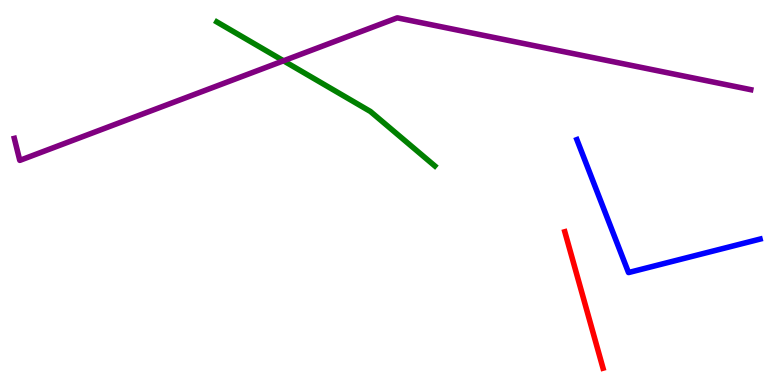[{'lines': ['blue', 'red'], 'intersections': []}, {'lines': ['green', 'red'], 'intersections': []}, {'lines': ['purple', 'red'], 'intersections': []}, {'lines': ['blue', 'green'], 'intersections': []}, {'lines': ['blue', 'purple'], 'intersections': []}, {'lines': ['green', 'purple'], 'intersections': [{'x': 3.66, 'y': 8.42}]}]